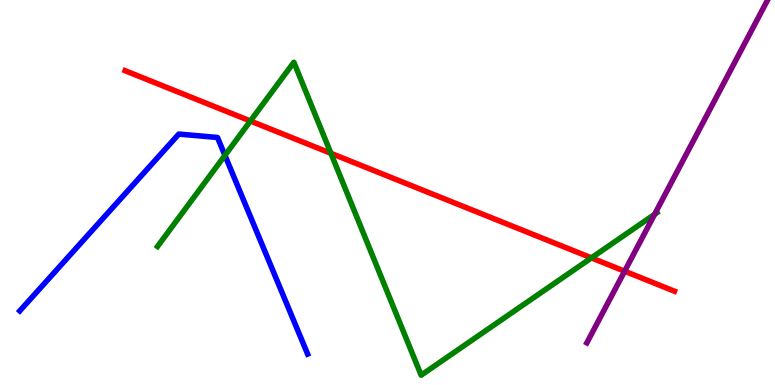[{'lines': ['blue', 'red'], 'intersections': []}, {'lines': ['green', 'red'], 'intersections': [{'x': 3.23, 'y': 6.86}, {'x': 4.27, 'y': 6.02}, {'x': 7.63, 'y': 3.3}]}, {'lines': ['purple', 'red'], 'intersections': [{'x': 8.06, 'y': 2.96}]}, {'lines': ['blue', 'green'], 'intersections': [{'x': 2.9, 'y': 5.96}]}, {'lines': ['blue', 'purple'], 'intersections': []}, {'lines': ['green', 'purple'], 'intersections': [{'x': 8.45, 'y': 4.43}]}]